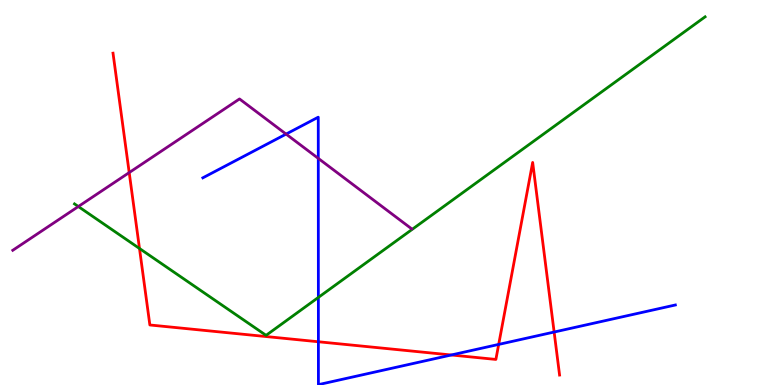[{'lines': ['blue', 'red'], 'intersections': [{'x': 4.11, 'y': 1.12}, {'x': 5.82, 'y': 0.779}, {'x': 6.43, 'y': 1.05}, {'x': 7.15, 'y': 1.38}]}, {'lines': ['green', 'red'], 'intersections': [{'x': 1.8, 'y': 3.55}]}, {'lines': ['purple', 'red'], 'intersections': [{'x': 1.67, 'y': 5.52}]}, {'lines': ['blue', 'green'], 'intersections': [{'x': 4.11, 'y': 2.27}]}, {'lines': ['blue', 'purple'], 'intersections': [{'x': 3.69, 'y': 6.52}, {'x': 4.11, 'y': 5.89}]}, {'lines': ['green', 'purple'], 'intersections': [{'x': 1.01, 'y': 4.64}]}]